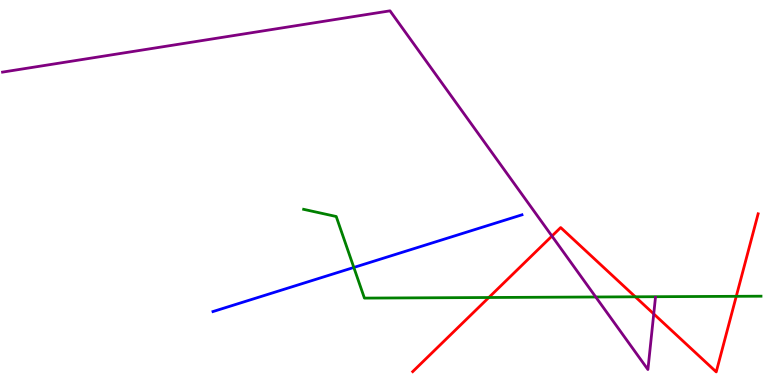[{'lines': ['blue', 'red'], 'intersections': []}, {'lines': ['green', 'red'], 'intersections': [{'x': 6.31, 'y': 2.27}, {'x': 8.2, 'y': 2.29}, {'x': 9.5, 'y': 2.3}]}, {'lines': ['purple', 'red'], 'intersections': [{'x': 7.12, 'y': 3.87}, {'x': 8.44, 'y': 1.85}]}, {'lines': ['blue', 'green'], 'intersections': [{'x': 4.57, 'y': 3.05}]}, {'lines': ['blue', 'purple'], 'intersections': []}, {'lines': ['green', 'purple'], 'intersections': [{'x': 7.69, 'y': 2.29}]}]